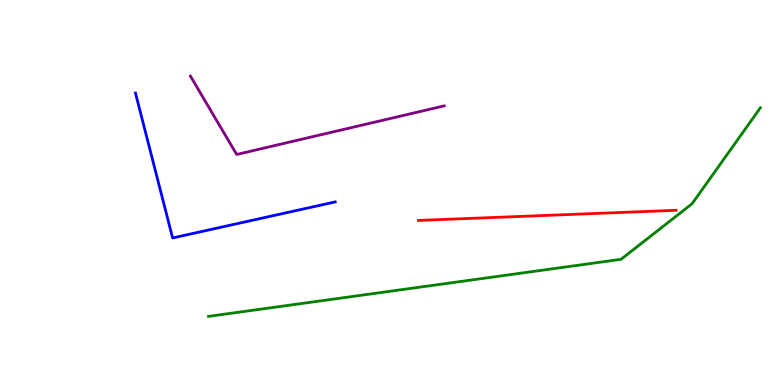[{'lines': ['blue', 'red'], 'intersections': []}, {'lines': ['green', 'red'], 'intersections': []}, {'lines': ['purple', 'red'], 'intersections': []}, {'lines': ['blue', 'green'], 'intersections': []}, {'lines': ['blue', 'purple'], 'intersections': []}, {'lines': ['green', 'purple'], 'intersections': []}]